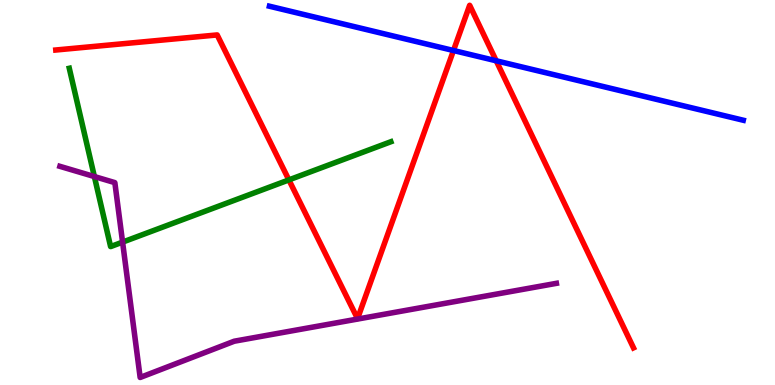[{'lines': ['blue', 'red'], 'intersections': [{'x': 5.85, 'y': 8.69}, {'x': 6.4, 'y': 8.42}]}, {'lines': ['green', 'red'], 'intersections': [{'x': 3.73, 'y': 5.33}]}, {'lines': ['purple', 'red'], 'intersections': []}, {'lines': ['blue', 'green'], 'intersections': []}, {'lines': ['blue', 'purple'], 'intersections': []}, {'lines': ['green', 'purple'], 'intersections': [{'x': 1.22, 'y': 5.41}, {'x': 1.58, 'y': 3.71}]}]